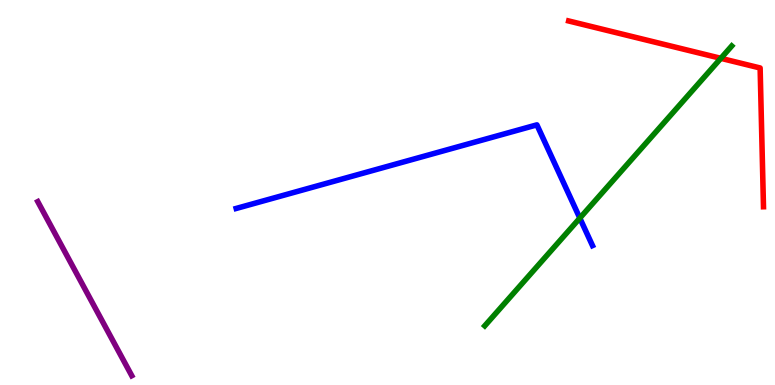[{'lines': ['blue', 'red'], 'intersections': []}, {'lines': ['green', 'red'], 'intersections': [{'x': 9.3, 'y': 8.49}]}, {'lines': ['purple', 'red'], 'intersections': []}, {'lines': ['blue', 'green'], 'intersections': [{'x': 7.48, 'y': 4.34}]}, {'lines': ['blue', 'purple'], 'intersections': []}, {'lines': ['green', 'purple'], 'intersections': []}]